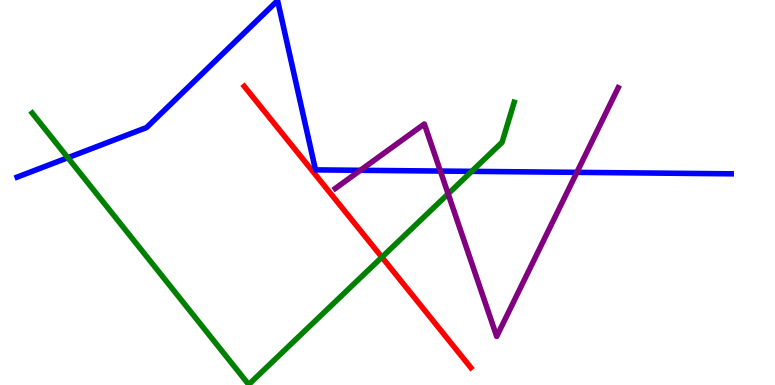[{'lines': ['blue', 'red'], 'intersections': []}, {'lines': ['green', 'red'], 'intersections': [{'x': 4.93, 'y': 3.32}]}, {'lines': ['purple', 'red'], 'intersections': []}, {'lines': ['blue', 'green'], 'intersections': [{'x': 0.875, 'y': 5.9}, {'x': 6.09, 'y': 5.55}]}, {'lines': ['blue', 'purple'], 'intersections': [{'x': 4.65, 'y': 5.58}, {'x': 5.68, 'y': 5.56}, {'x': 7.44, 'y': 5.52}]}, {'lines': ['green', 'purple'], 'intersections': [{'x': 5.78, 'y': 4.96}]}]